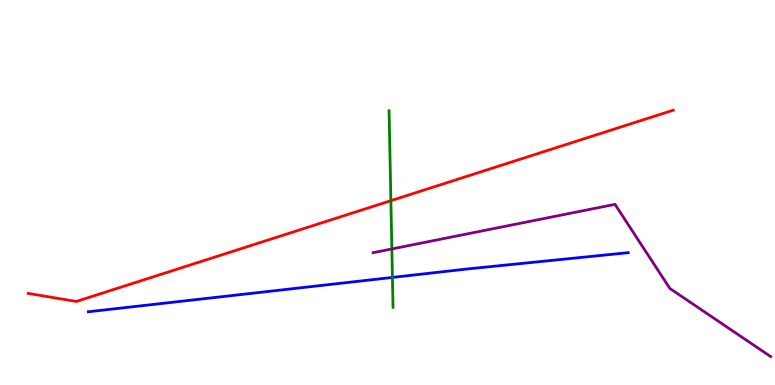[{'lines': ['blue', 'red'], 'intersections': []}, {'lines': ['green', 'red'], 'intersections': [{'x': 5.04, 'y': 4.79}]}, {'lines': ['purple', 'red'], 'intersections': []}, {'lines': ['blue', 'green'], 'intersections': [{'x': 5.06, 'y': 2.79}]}, {'lines': ['blue', 'purple'], 'intersections': []}, {'lines': ['green', 'purple'], 'intersections': [{'x': 5.06, 'y': 3.53}]}]